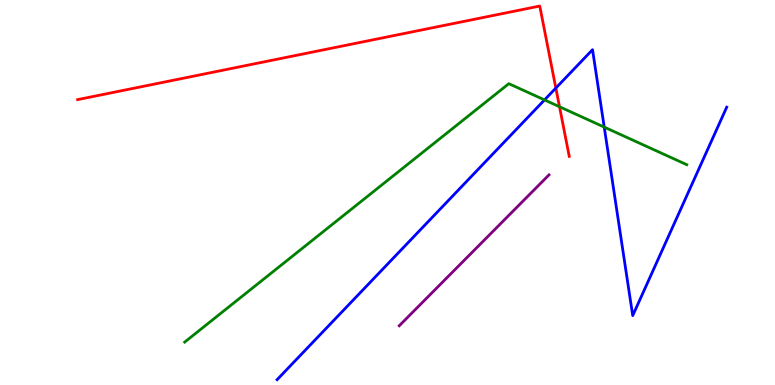[{'lines': ['blue', 'red'], 'intersections': [{'x': 7.17, 'y': 7.71}]}, {'lines': ['green', 'red'], 'intersections': [{'x': 7.22, 'y': 7.23}]}, {'lines': ['purple', 'red'], 'intersections': []}, {'lines': ['blue', 'green'], 'intersections': [{'x': 7.03, 'y': 7.4}, {'x': 7.8, 'y': 6.7}]}, {'lines': ['blue', 'purple'], 'intersections': []}, {'lines': ['green', 'purple'], 'intersections': []}]